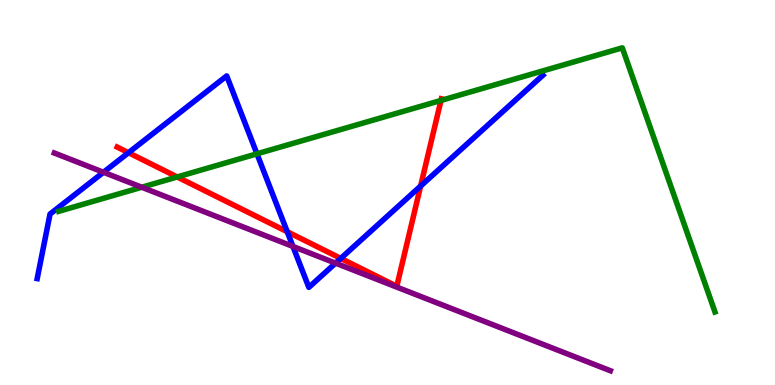[{'lines': ['blue', 'red'], 'intersections': [{'x': 1.66, 'y': 6.03}, {'x': 3.71, 'y': 3.98}, {'x': 4.4, 'y': 3.29}, {'x': 5.43, 'y': 5.17}]}, {'lines': ['green', 'red'], 'intersections': [{'x': 2.29, 'y': 5.4}, {'x': 5.69, 'y': 7.39}]}, {'lines': ['purple', 'red'], 'intersections': []}, {'lines': ['blue', 'green'], 'intersections': [{'x': 3.32, 'y': 6.0}]}, {'lines': ['blue', 'purple'], 'intersections': [{'x': 1.34, 'y': 5.53}, {'x': 3.78, 'y': 3.6}, {'x': 4.33, 'y': 3.17}]}, {'lines': ['green', 'purple'], 'intersections': [{'x': 1.83, 'y': 5.14}]}]